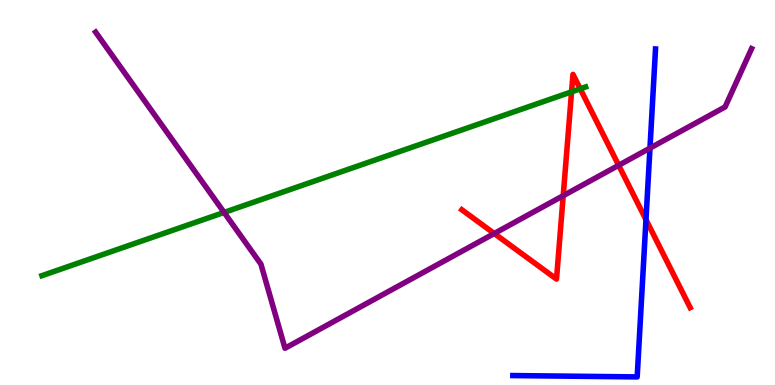[{'lines': ['blue', 'red'], 'intersections': [{'x': 8.34, 'y': 4.29}]}, {'lines': ['green', 'red'], 'intersections': [{'x': 7.38, 'y': 7.61}, {'x': 7.49, 'y': 7.69}]}, {'lines': ['purple', 'red'], 'intersections': [{'x': 6.38, 'y': 3.93}, {'x': 7.27, 'y': 4.92}, {'x': 7.98, 'y': 5.71}]}, {'lines': ['blue', 'green'], 'intersections': []}, {'lines': ['blue', 'purple'], 'intersections': [{'x': 8.39, 'y': 6.15}]}, {'lines': ['green', 'purple'], 'intersections': [{'x': 2.89, 'y': 4.48}]}]